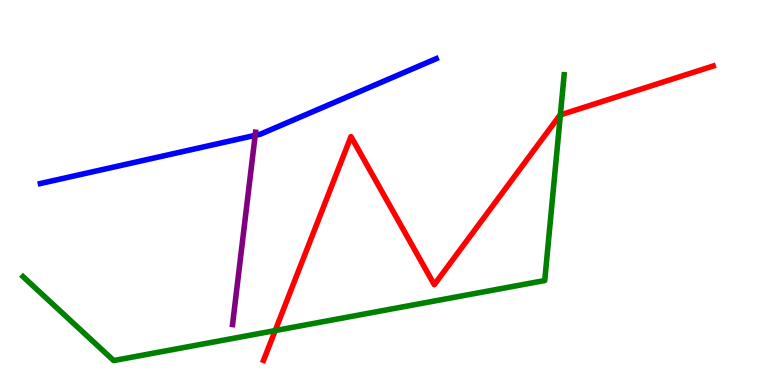[{'lines': ['blue', 'red'], 'intersections': []}, {'lines': ['green', 'red'], 'intersections': [{'x': 3.55, 'y': 1.41}, {'x': 7.23, 'y': 7.02}]}, {'lines': ['purple', 'red'], 'intersections': []}, {'lines': ['blue', 'green'], 'intersections': []}, {'lines': ['blue', 'purple'], 'intersections': [{'x': 3.29, 'y': 6.48}]}, {'lines': ['green', 'purple'], 'intersections': []}]